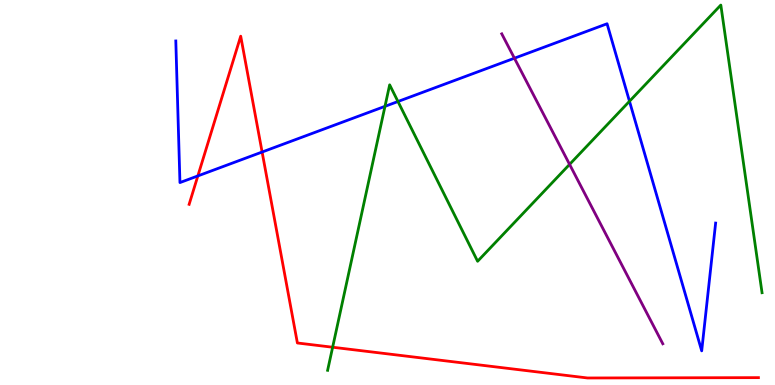[{'lines': ['blue', 'red'], 'intersections': [{'x': 2.55, 'y': 5.43}, {'x': 3.38, 'y': 6.05}]}, {'lines': ['green', 'red'], 'intersections': [{'x': 4.29, 'y': 0.981}]}, {'lines': ['purple', 'red'], 'intersections': []}, {'lines': ['blue', 'green'], 'intersections': [{'x': 4.97, 'y': 7.24}, {'x': 5.14, 'y': 7.36}, {'x': 8.12, 'y': 7.37}]}, {'lines': ['blue', 'purple'], 'intersections': [{'x': 6.64, 'y': 8.49}]}, {'lines': ['green', 'purple'], 'intersections': [{'x': 7.35, 'y': 5.73}]}]